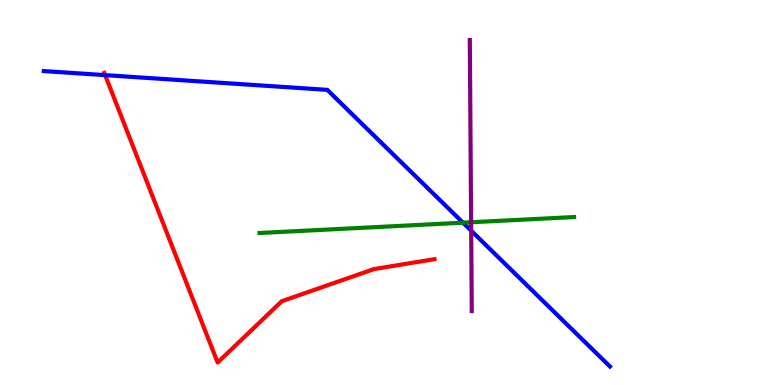[{'lines': ['blue', 'red'], 'intersections': [{'x': 1.36, 'y': 8.05}]}, {'lines': ['green', 'red'], 'intersections': []}, {'lines': ['purple', 'red'], 'intersections': []}, {'lines': ['blue', 'green'], 'intersections': [{'x': 5.97, 'y': 4.22}]}, {'lines': ['blue', 'purple'], 'intersections': [{'x': 6.08, 'y': 4.01}]}, {'lines': ['green', 'purple'], 'intersections': [{'x': 6.08, 'y': 4.23}]}]